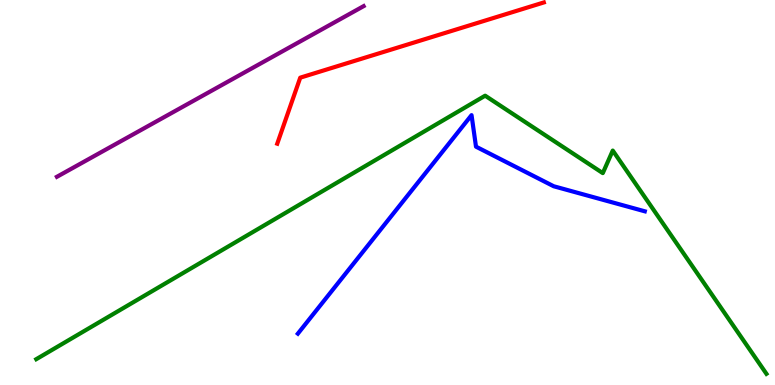[{'lines': ['blue', 'red'], 'intersections': []}, {'lines': ['green', 'red'], 'intersections': []}, {'lines': ['purple', 'red'], 'intersections': []}, {'lines': ['blue', 'green'], 'intersections': []}, {'lines': ['blue', 'purple'], 'intersections': []}, {'lines': ['green', 'purple'], 'intersections': []}]